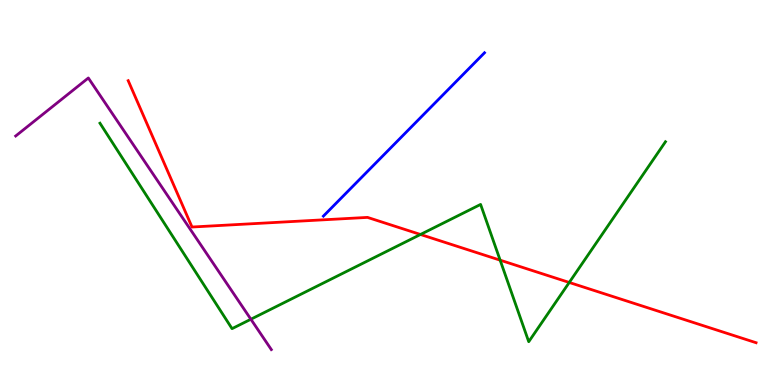[{'lines': ['blue', 'red'], 'intersections': []}, {'lines': ['green', 'red'], 'intersections': [{'x': 5.43, 'y': 3.91}, {'x': 6.45, 'y': 3.24}, {'x': 7.35, 'y': 2.66}]}, {'lines': ['purple', 'red'], 'intersections': []}, {'lines': ['blue', 'green'], 'intersections': []}, {'lines': ['blue', 'purple'], 'intersections': []}, {'lines': ['green', 'purple'], 'intersections': [{'x': 3.24, 'y': 1.71}]}]